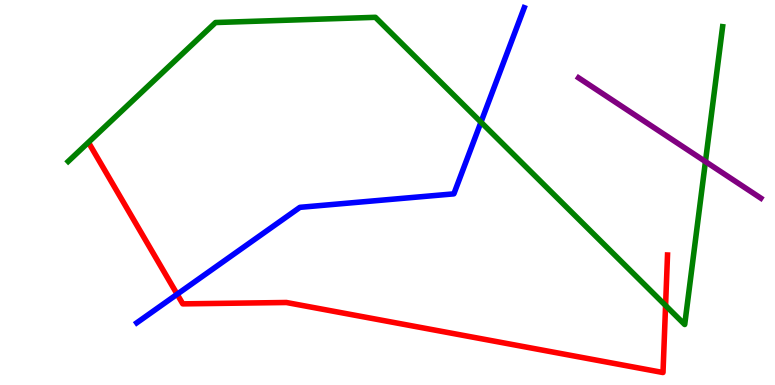[{'lines': ['blue', 'red'], 'intersections': [{'x': 2.29, 'y': 2.36}]}, {'lines': ['green', 'red'], 'intersections': [{'x': 8.59, 'y': 2.06}]}, {'lines': ['purple', 'red'], 'intersections': []}, {'lines': ['blue', 'green'], 'intersections': [{'x': 6.21, 'y': 6.83}]}, {'lines': ['blue', 'purple'], 'intersections': []}, {'lines': ['green', 'purple'], 'intersections': [{'x': 9.1, 'y': 5.8}]}]